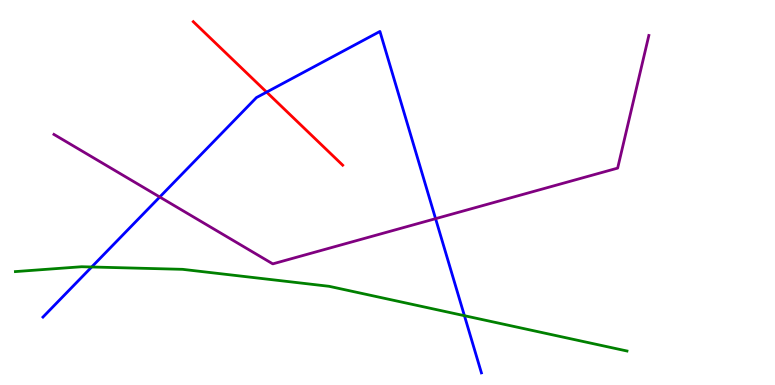[{'lines': ['blue', 'red'], 'intersections': [{'x': 3.44, 'y': 7.61}]}, {'lines': ['green', 'red'], 'intersections': []}, {'lines': ['purple', 'red'], 'intersections': []}, {'lines': ['blue', 'green'], 'intersections': [{'x': 1.18, 'y': 3.07}, {'x': 5.99, 'y': 1.8}]}, {'lines': ['blue', 'purple'], 'intersections': [{'x': 2.06, 'y': 4.88}, {'x': 5.62, 'y': 4.32}]}, {'lines': ['green', 'purple'], 'intersections': []}]